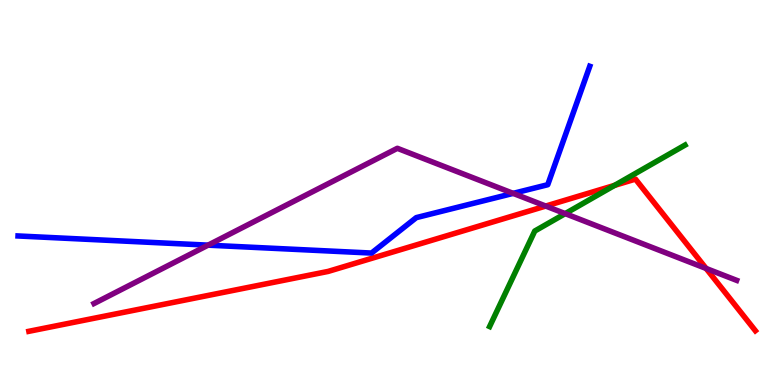[{'lines': ['blue', 'red'], 'intersections': []}, {'lines': ['green', 'red'], 'intersections': [{'x': 7.93, 'y': 5.19}]}, {'lines': ['purple', 'red'], 'intersections': [{'x': 7.04, 'y': 4.65}, {'x': 9.11, 'y': 3.03}]}, {'lines': ['blue', 'green'], 'intersections': []}, {'lines': ['blue', 'purple'], 'intersections': [{'x': 2.68, 'y': 3.63}, {'x': 6.62, 'y': 4.98}]}, {'lines': ['green', 'purple'], 'intersections': [{'x': 7.29, 'y': 4.45}]}]